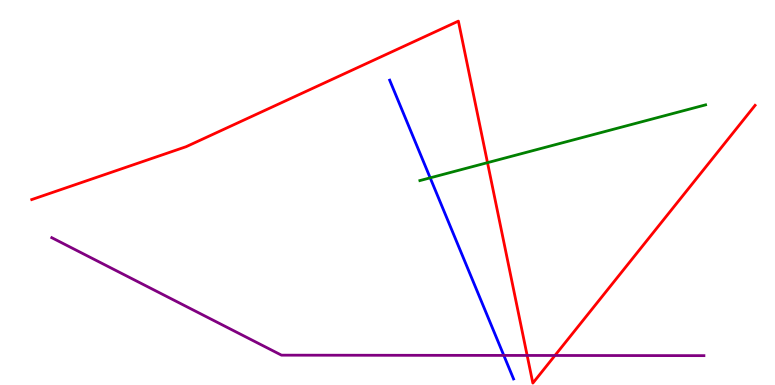[{'lines': ['blue', 'red'], 'intersections': []}, {'lines': ['green', 'red'], 'intersections': [{'x': 6.29, 'y': 5.78}]}, {'lines': ['purple', 'red'], 'intersections': [{'x': 6.8, 'y': 0.768}, {'x': 7.16, 'y': 0.767}]}, {'lines': ['blue', 'green'], 'intersections': [{'x': 5.55, 'y': 5.38}]}, {'lines': ['blue', 'purple'], 'intersections': [{'x': 6.5, 'y': 0.768}]}, {'lines': ['green', 'purple'], 'intersections': []}]